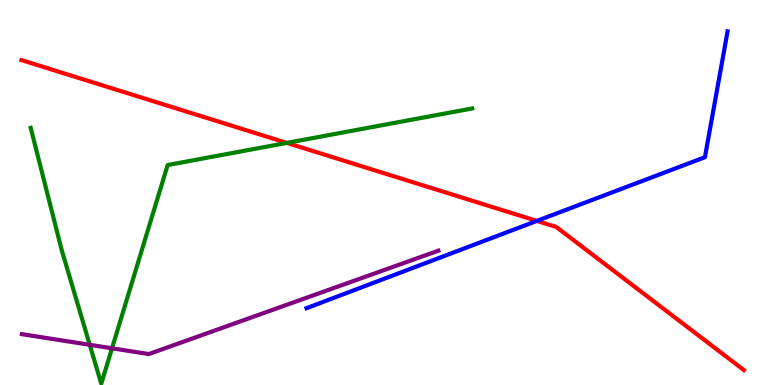[{'lines': ['blue', 'red'], 'intersections': [{'x': 6.93, 'y': 4.26}]}, {'lines': ['green', 'red'], 'intersections': [{'x': 3.7, 'y': 6.29}]}, {'lines': ['purple', 'red'], 'intersections': []}, {'lines': ['blue', 'green'], 'intersections': []}, {'lines': ['blue', 'purple'], 'intersections': []}, {'lines': ['green', 'purple'], 'intersections': [{'x': 1.16, 'y': 1.04}, {'x': 1.45, 'y': 0.954}]}]